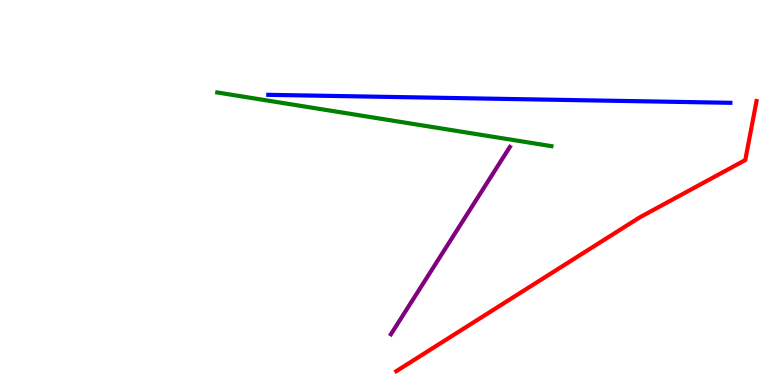[{'lines': ['blue', 'red'], 'intersections': []}, {'lines': ['green', 'red'], 'intersections': []}, {'lines': ['purple', 'red'], 'intersections': []}, {'lines': ['blue', 'green'], 'intersections': []}, {'lines': ['blue', 'purple'], 'intersections': []}, {'lines': ['green', 'purple'], 'intersections': []}]